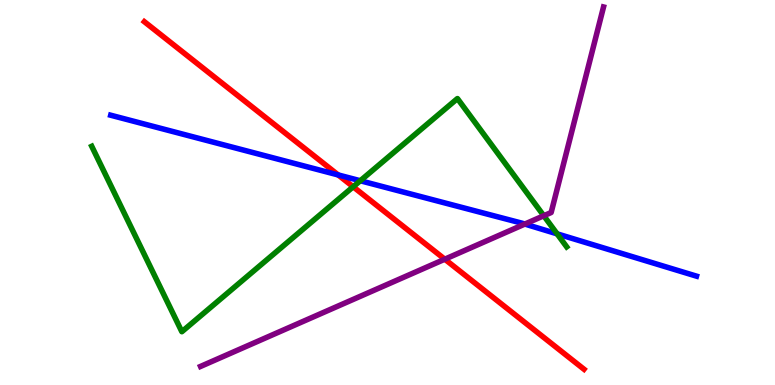[{'lines': ['blue', 'red'], 'intersections': [{'x': 4.36, 'y': 5.46}]}, {'lines': ['green', 'red'], 'intersections': [{'x': 4.56, 'y': 5.15}]}, {'lines': ['purple', 'red'], 'intersections': [{'x': 5.74, 'y': 3.27}]}, {'lines': ['blue', 'green'], 'intersections': [{'x': 4.65, 'y': 5.31}, {'x': 7.19, 'y': 3.93}]}, {'lines': ['blue', 'purple'], 'intersections': [{'x': 6.77, 'y': 4.18}]}, {'lines': ['green', 'purple'], 'intersections': [{'x': 7.02, 'y': 4.4}]}]